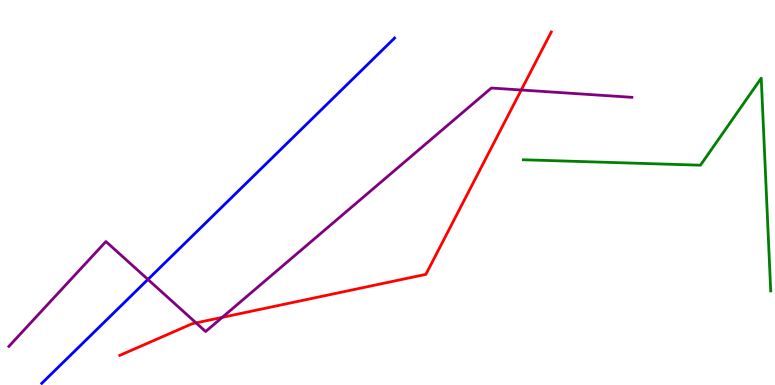[{'lines': ['blue', 'red'], 'intersections': []}, {'lines': ['green', 'red'], 'intersections': []}, {'lines': ['purple', 'red'], 'intersections': [{'x': 2.53, 'y': 1.61}, {'x': 2.87, 'y': 1.76}, {'x': 6.73, 'y': 7.66}]}, {'lines': ['blue', 'green'], 'intersections': []}, {'lines': ['blue', 'purple'], 'intersections': [{'x': 1.91, 'y': 2.74}]}, {'lines': ['green', 'purple'], 'intersections': []}]